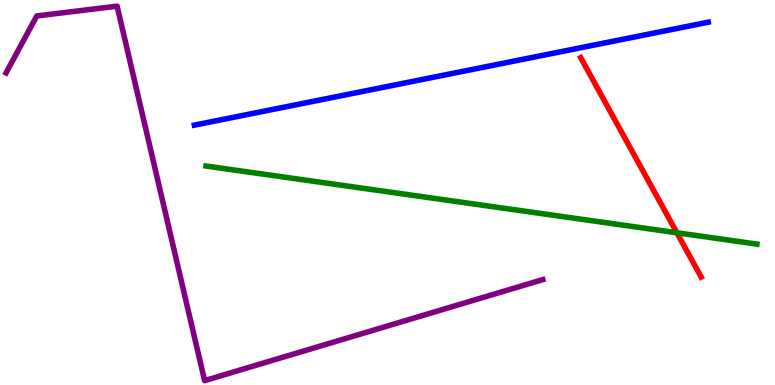[{'lines': ['blue', 'red'], 'intersections': []}, {'lines': ['green', 'red'], 'intersections': [{'x': 8.73, 'y': 3.95}]}, {'lines': ['purple', 'red'], 'intersections': []}, {'lines': ['blue', 'green'], 'intersections': []}, {'lines': ['blue', 'purple'], 'intersections': []}, {'lines': ['green', 'purple'], 'intersections': []}]